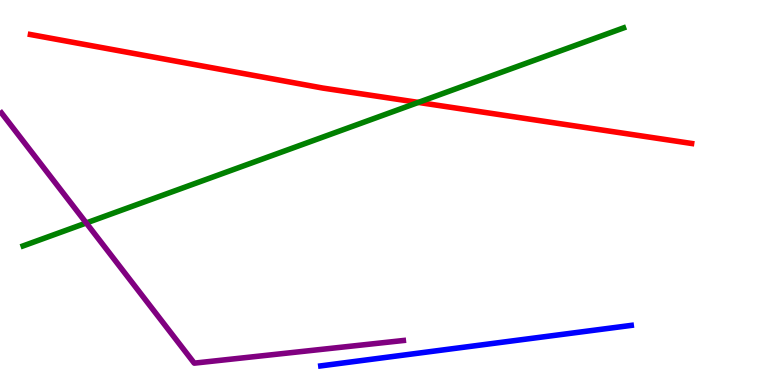[{'lines': ['blue', 'red'], 'intersections': []}, {'lines': ['green', 'red'], 'intersections': [{'x': 5.4, 'y': 7.34}]}, {'lines': ['purple', 'red'], 'intersections': []}, {'lines': ['blue', 'green'], 'intersections': []}, {'lines': ['blue', 'purple'], 'intersections': []}, {'lines': ['green', 'purple'], 'intersections': [{'x': 1.11, 'y': 4.21}]}]